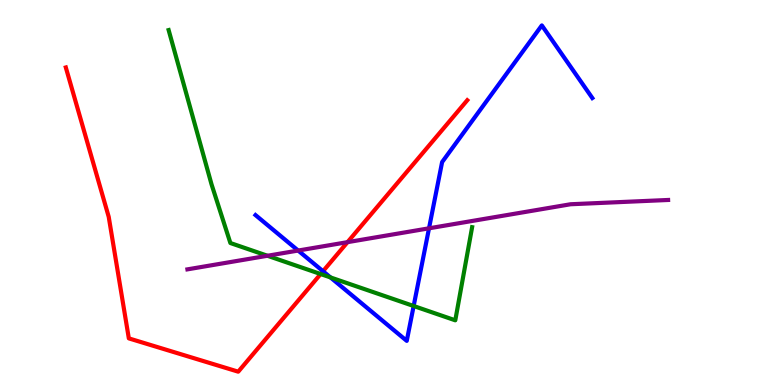[{'lines': ['blue', 'red'], 'intersections': [{'x': 4.17, 'y': 2.96}]}, {'lines': ['green', 'red'], 'intersections': [{'x': 4.14, 'y': 2.88}]}, {'lines': ['purple', 'red'], 'intersections': [{'x': 4.48, 'y': 3.71}]}, {'lines': ['blue', 'green'], 'intersections': [{'x': 4.26, 'y': 2.79}, {'x': 5.34, 'y': 2.05}]}, {'lines': ['blue', 'purple'], 'intersections': [{'x': 3.85, 'y': 3.49}, {'x': 5.54, 'y': 4.07}]}, {'lines': ['green', 'purple'], 'intersections': [{'x': 3.45, 'y': 3.36}]}]